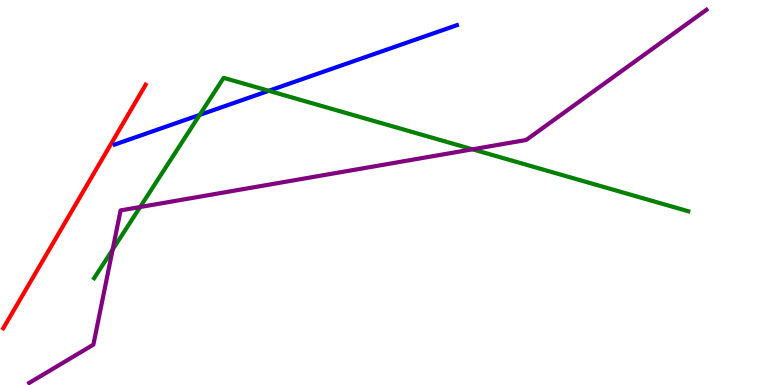[{'lines': ['blue', 'red'], 'intersections': []}, {'lines': ['green', 'red'], 'intersections': []}, {'lines': ['purple', 'red'], 'intersections': []}, {'lines': ['blue', 'green'], 'intersections': [{'x': 2.58, 'y': 7.02}, {'x': 3.47, 'y': 7.64}]}, {'lines': ['blue', 'purple'], 'intersections': []}, {'lines': ['green', 'purple'], 'intersections': [{'x': 1.45, 'y': 3.52}, {'x': 1.81, 'y': 4.62}, {'x': 6.1, 'y': 6.12}]}]